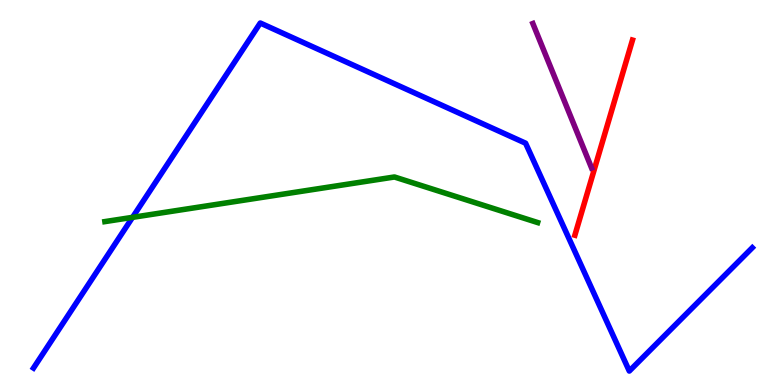[{'lines': ['blue', 'red'], 'intersections': []}, {'lines': ['green', 'red'], 'intersections': []}, {'lines': ['purple', 'red'], 'intersections': []}, {'lines': ['blue', 'green'], 'intersections': [{'x': 1.71, 'y': 4.35}]}, {'lines': ['blue', 'purple'], 'intersections': []}, {'lines': ['green', 'purple'], 'intersections': []}]